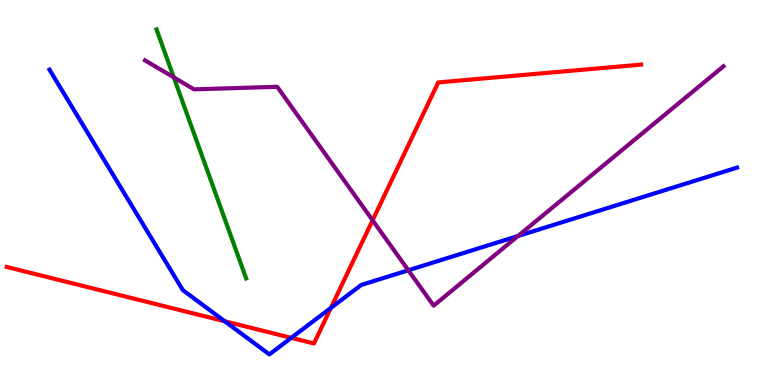[{'lines': ['blue', 'red'], 'intersections': [{'x': 2.9, 'y': 1.66}, {'x': 3.76, 'y': 1.22}, {'x': 4.27, 'y': 2.0}]}, {'lines': ['green', 'red'], 'intersections': []}, {'lines': ['purple', 'red'], 'intersections': [{'x': 4.81, 'y': 4.28}]}, {'lines': ['blue', 'green'], 'intersections': []}, {'lines': ['blue', 'purple'], 'intersections': [{'x': 5.27, 'y': 2.98}, {'x': 6.68, 'y': 3.87}]}, {'lines': ['green', 'purple'], 'intersections': [{'x': 2.24, 'y': 7.99}]}]